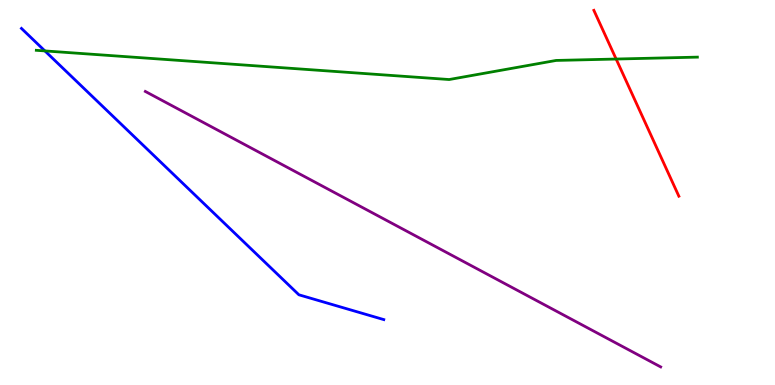[{'lines': ['blue', 'red'], 'intersections': []}, {'lines': ['green', 'red'], 'intersections': [{'x': 7.95, 'y': 8.47}]}, {'lines': ['purple', 'red'], 'intersections': []}, {'lines': ['blue', 'green'], 'intersections': [{'x': 0.579, 'y': 8.68}]}, {'lines': ['blue', 'purple'], 'intersections': []}, {'lines': ['green', 'purple'], 'intersections': []}]